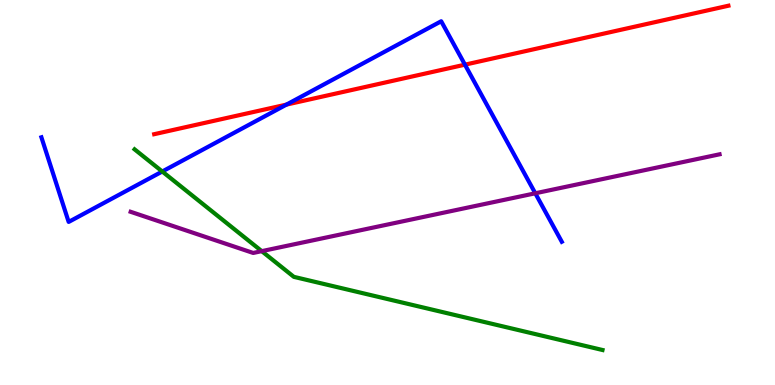[{'lines': ['blue', 'red'], 'intersections': [{'x': 3.7, 'y': 7.28}, {'x': 6.0, 'y': 8.32}]}, {'lines': ['green', 'red'], 'intersections': []}, {'lines': ['purple', 'red'], 'intersections': []}, {'lines': ['blue', 'green'], 'intersections': [{'x': 2.09, 'y': 5.55}]}, {'lines': ['blue', 'purple'], 'intersections': [{'x': 6.91, 'y': 4.98}]}, {'lines': ['green', 'purple'], 'intersections': [{'x': 3.38, 'y': 3.48}]}]